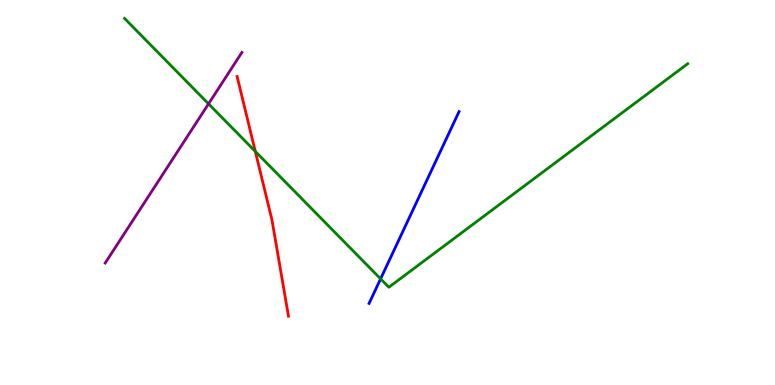[{'lines': ['blue', 'red'], 'intersections': []}, {'lines': ['green', 'red'], 'intersections': [{'x': 3.29, 'y': 6.07}]}, {'lines': ['purple', 'red'], 'intersections': []}, {'lines': ['blue', 'green'], 'intersections': [{'x': 4.91, 'y': 2.76}]}, {'lines': ['blue', 'purple'], 'intersections': []}, {'lines': ['green', 'purple'], 'intersections': [{'x': 2.69, 'y': 7.3}]}]